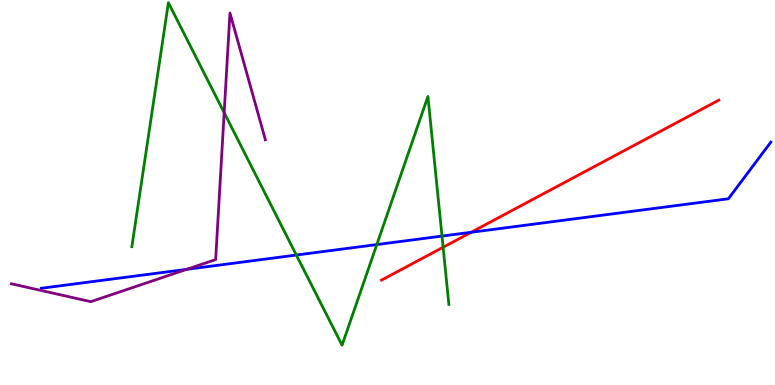[{'lines': ['blue', 'red'], 'intersections': [{'x': 6.08, 'y': 3.97}]}, {'lines': ['green', 'red'], 'intersections': [{'x': 5.72, 'y': 3.58}]}, {'lines': ['purple', 'red'], 'intersections': []}, {'lines': ['blue', 'green'], 'intersections': [{'x': 3.82, 'y': 3.38}, {'x': 4.86, 'y': 3.65}, {'x': 5.7, 'y': 3.87}]}, {'lines': ['blue', 'purple'], 'intersections': [{'x': 2.41, 'y': 3.0}]}, {'lines': ['green', 'purple'], 'intersections': [{'x': 2.89, 'y': 7.07}]}]